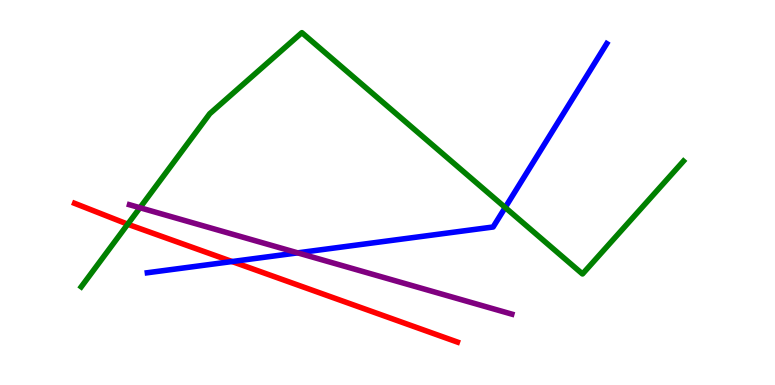[{'lines': ['blue', 'red'], 'intersections': [{'x': 2.99, 'y': 3.21}]}, {'lines': ['green', 'red'], 'intersections': [{'x': 1.65, 'y': 4.18}]}, {'lines': ['purple', 'red'], 'intersections': []}, {'lines': ['blue', 'green'], 'intersections': [{'x': 6.52, 'y': 4.61}]}, {'lines': ['blue', 'purple'], 'intersections': [{'x': 3.84, 'y': 3.43}]}, {'lines': ['green', 'purple'], 'intersections': [{'x': 1.81, 'y': 4.6}]}]